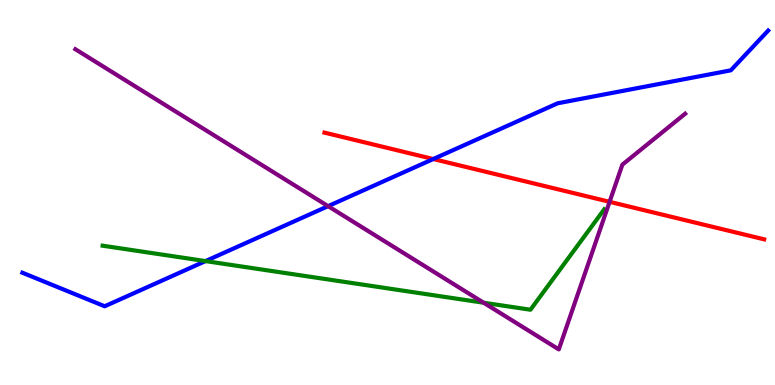[{'lines': ['blue', 'red'], 'intersections': [{'x': 5.59, 'y': 5.87}]}, {'lines': ['green', 'red'], 'intersections': []}, {'lines': ['purple', 'red'], 'intersections': [{'x': 7.87, 'y': 4.76}]}, {'lines': ['blue', 'green'], 'intersections': [{'x': 2.65, 'y': 3.22}]}, {'lines': ['blue', 'purple'], 'intersections': [{'x': 4.23, 'y': 4.65}]}, {'lines': ['green', 'purple'], 'intersections': [{'x': 6.24, 'y': 2.14}]}]